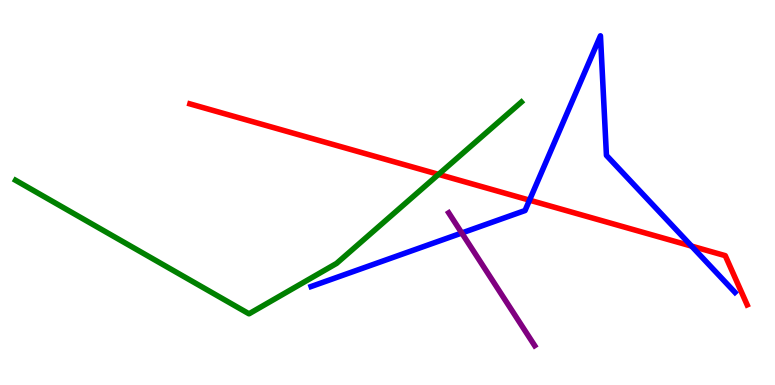[{'lines': ['blue', 'red'], 'intersections': [{'x': 6.83, 'y': 4.8}, {'x': 8.92, 'y': 3.61}]}, {'lines': ['green', 'red'], 'intersections': [{'x': 5.66, 'y': 5.47}]}, {'lines': ['purple', 'red'], 'intersections': []}, {'lines': ['blue', 'green'], 'intersections': []}, {'lines': ['blue', 'purple'], 'intersections': [{'x': 5.96, 'y': 3.95}]}, {'lines': ['green', 'purple'], 'intersections': []}]